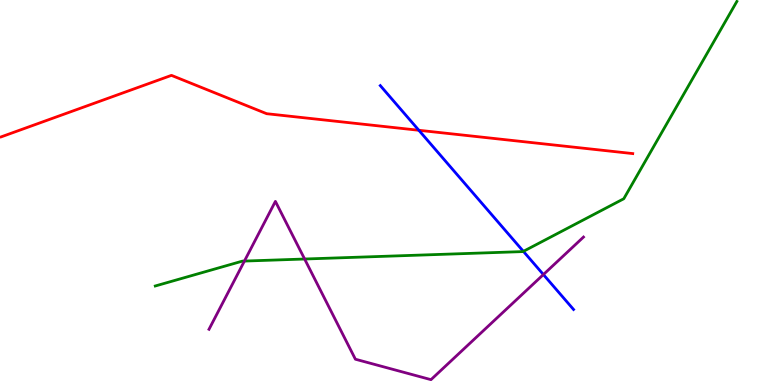[{'lines': ['blue', 'red'], 'intersections': [{'x': 5.4, 'y': 6.62}]}, {'lines': ['green', 'red'], 'intersections': []}, {'lines': ['purple', 'red'], 'intersections': []}, {'lines': ['blue', 'green'], 'intersections': [{'x': 6.75, 'y': 3.47}]}, {'lines': ['blue', 'purple'], 'intersections': [{'x': 7.01, 'y': 2.87}]}, {'lines': ['green', 'purple'], 'intersections': [{'x': 3.15, 'y': 3.22}, {'x': 3.93, 'y': 3.27}]}]